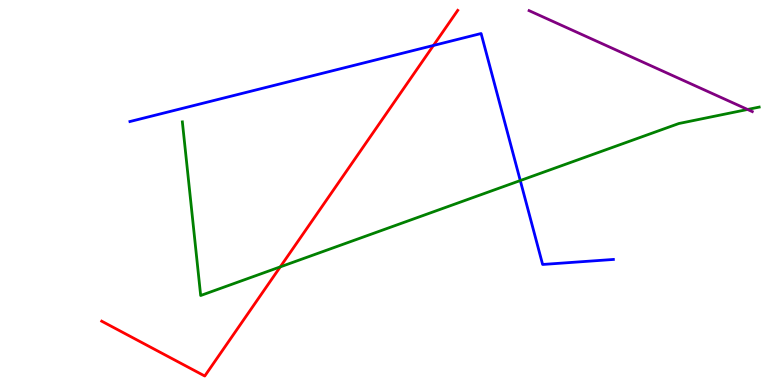[{'lines': ['blue', 'red'], 'intersections': [{'x': 5.59, 'y': 8.82}]}, {'lines': ['green', 'red'], 'intersections': [{'x': 3.62, 'y': 3.07}]}, {'lines': ['purple', 'red'], 'intersections': []}, {'lines': ['blue', 'green'], 'intersections': [{'x': 6.71, 'y': 5.31}]}, {'lines': ['blue', 'purple'], 'intersections': []}, {'lines': ['green', 'purple'], 'intersections': [{'x': 9.65, 'y': 7.16}]}]